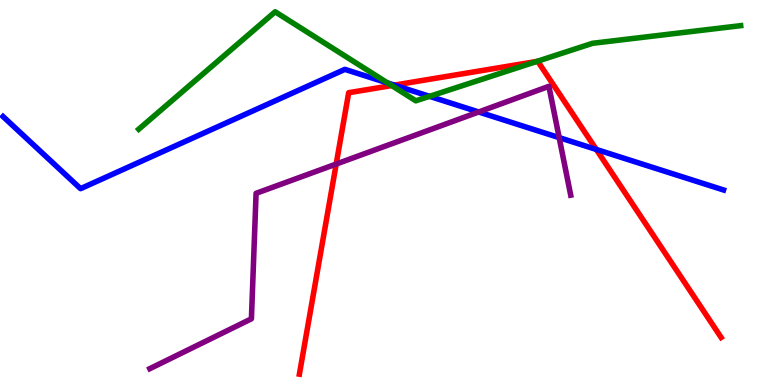[{'lines': ['blue', 'red'], 'intersections': [{'x': 5.09, 'y': 7.79}, {'x': 7.69, 'y': 6.12}]}, {'lines': ['green', 'red'], 'intersections': [{'x': 5.05, 'y': 7.78}, {'x': 6.93, 'y': 8.4}]}, {'lines': ['purple', 'red'], 'intersections': [{'x': 4.34, 'y': 5.74}]}, {'lines': ['blue', 'green'], 'intersections': [{'x': 5.0, 'y': 7.84}, {'x': 5.54, 'y': 7.5}]}, {'lines': ['blue', 'purple'], 'intersections': [{'x': 6.18, 'y': 7.09}, {'x': 7.22, 'y': 6.43}]}, {'lines': ['green', 'purple'], 'intersections': []}]